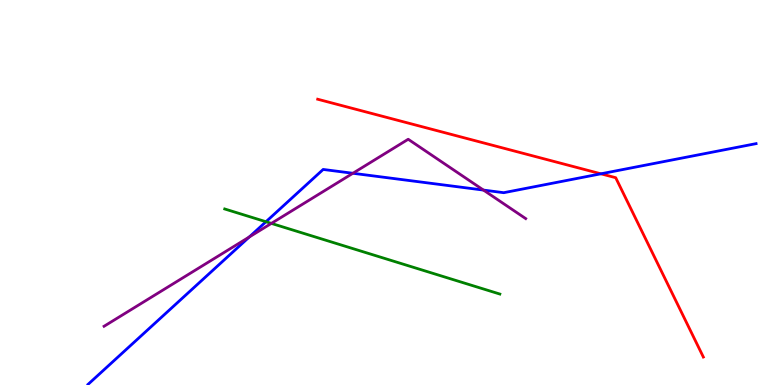[{'lines': ['blue', 'red'], 'intersections': [{'x': 7.75, 'y': 5.49}]}, {'lines': ['green', 'red'], 'intersections': []}, {'lines': ['purple', 'red'], 'intersections': []}, {'lines': ['blue', 'green'], 'intersections': [{'x': 3.43, 'y': 4.24}]}, {'lines': ['blue', 'purple'], 'intersections': [{'x': 3.22, 'y': 3.85}, {'x': 4.55, 'y': 5.5}, {'x': 6.24, 'y': 5.06}]}, {'lines': ['green', 'purple'], 'intersections': [{'x': 3.5, 'y': 4.2}]}]